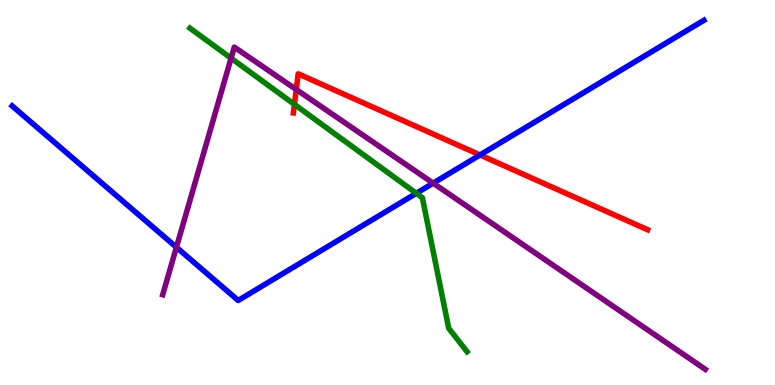[{'lines': ['blue', 'red'], 'intersections': [{'x': 6.19, 'y': 5.97}]}, {'lines': ['green', 'red'], 'intersections': [{'x': 3.8, 'y': 7.29}]}, {'lines': ['purple', 'red'], 'intersections': [{'x': 3.82, 'y': 7.67}]}, {'lines': ['blue', 'green'], 'intersections': [{'x': 5.37, 'y': 4.98}]}, {'lines': ['blue', 'purple'], 'intersections': [{'x': 2.28, 'y': 3.58}, {'x': 5.59, 'y': 5.24}]}, {'lines': ['green', 'purple'], 'intersections': [{'x': 2.98, 'y': 8.49}]}]